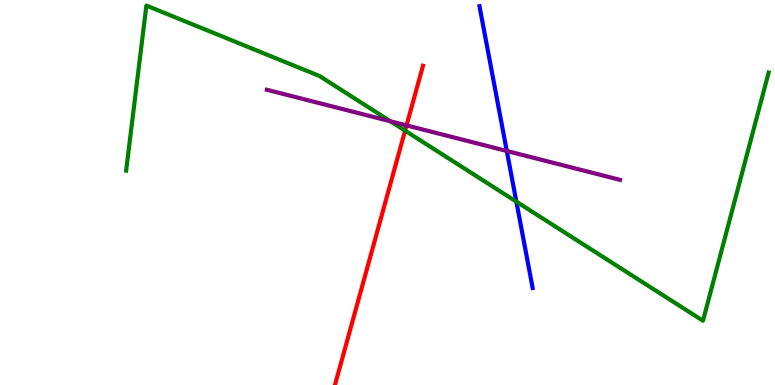[{'lines': ['blue', 'red'], 'intersections': []}, {'lines': ['green', 'red'], 'intersections': [{'x': 5.23, 'y': 6.61}]}, {'lines': ['purple', 'red'], 'intersections': [{'x': 5.25, 'y': 6.74}]}, {'lines': ['blue', 'green'], 'intersections': [{'x': 6.66, 'y': 4.76}]}, {'lines': ['blue', 'purple'], 'intersections': [{'x': 6.54, 'y': 6.08}]}, {'lines': ['green', 'purple'], 'intersections': [{'x': 5.04, 'y': 6.85}]}]